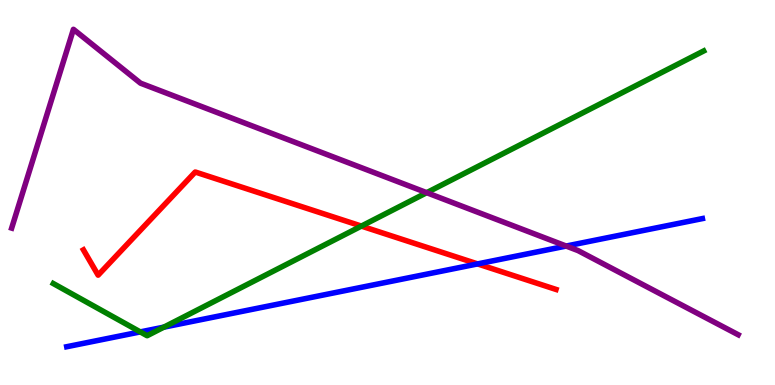[{'lines': ['blue', 'red'], 'intersections': [{'x': 6.16, 'y': 3.15}]}, {'lines': ['green', 'red'], 'intersections': [{'x': 4.66, 'y': 4.13}]}, {'lines': ['purple', 'red'], 'intersections': []}, {'lines': ['blue', 'green'], 'intersections': [{'x': 1.81, 'y': 1.38}, {'x': 2.11, 'y': 1.5}]}, {'lines': ['blue', 'purple'], 'intersections': [{'x': 7.31, 'y': 3.61}]}, {'lines': ['green', 'purple'], 'intersections': [{'x': 5.51, 'y': 5.0}]}]